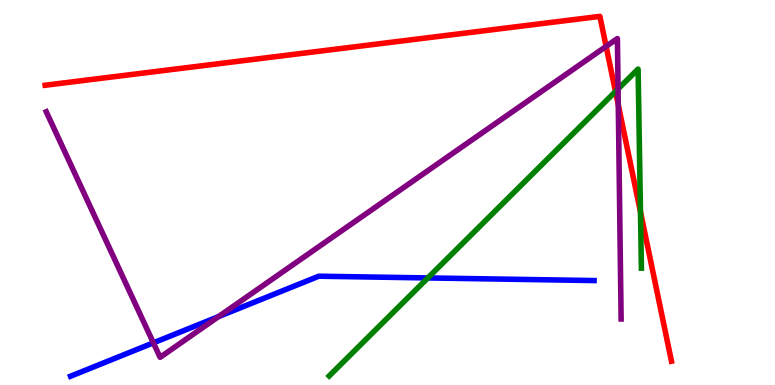[{'lines': ['blue', 'red'], 'intersections': []}, {'lines': ['green', 'red'], 'intersections': [{'x': 7.94, 'y': 7.62}, {'x': 8.26, 'y': 4.5}]}, {'lines': ['purple', 'red'], 'intersections': [{'x': 7.82, 'y': 8.79}, {'x': 7.98, 'y': 7.27}]}, {'lines': ['blue', 'green'], 'intersections': [{'x': 5.52, 'y': 2.78}]}, {'lines': ['blue', 'purple'], 'intersections': [{'x': 1.98, 'y': 1.09}, {'x': 2.82, 'y': 1.78}]}, {'lines': ['green', 'purple'], 'intersections': [{'x': 7.98, 'y': 7.69}]}]